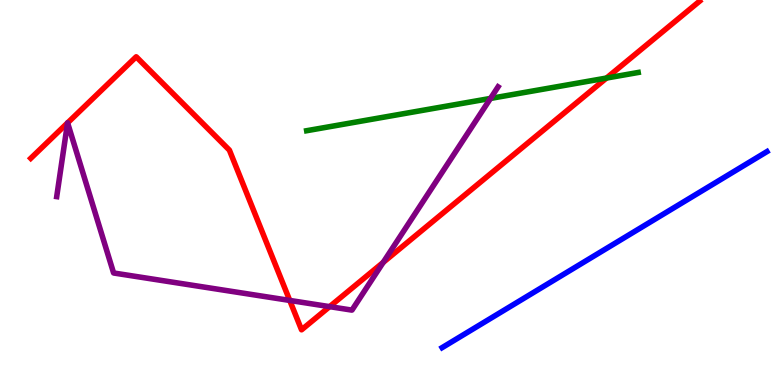[{'lines': ['blue', 'red'], 'intersections': []}, {'lines': ['green', 'red'], 'intersections': [{'x': 7.83, 'y': 7.97}]}, {'lines': ['purple', 'red'], 'intersections': [{'x': 0.872, 'y': 6.81}, {'x': 0.872, 'y': 6.81}, {'x': 3.74, 'y': 2.2}, {'x': 4.25, 'y': 2.04}, {'x': 4.94, 'y': 3.18}]}, {'lines': ['blue', 'green'], 'intersections': []}, {'lines': ['blue', 'purple'], 'intersections': []}, {'lines': ['green', 'purple'], 'intersections': [{'x': 6.33, 'y': 7.44}]}]